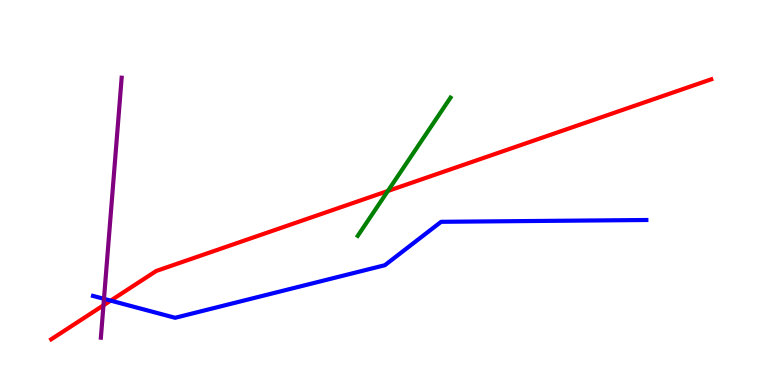[{'lines': ['blue', 'red'], 'intersections': [{'x': 1.43, 'y': 2.19}]}, {'lines': ['green', 'red'], 'intersections': [{'x': 5.0, 'y': 5.04}]}, {'lines': ['purple', 'red'], 'intersections': [{'x': 1.33, 'y': 2.07}]}, {'lines': ['blue', 'green'], 'intersections': []}, {'lines': ['blue', 'purple'], 'intersections': [{'x': 1.34, 'y': 2.24}]}, {'lines': ['green', 'purple'], 'intersections': []}]